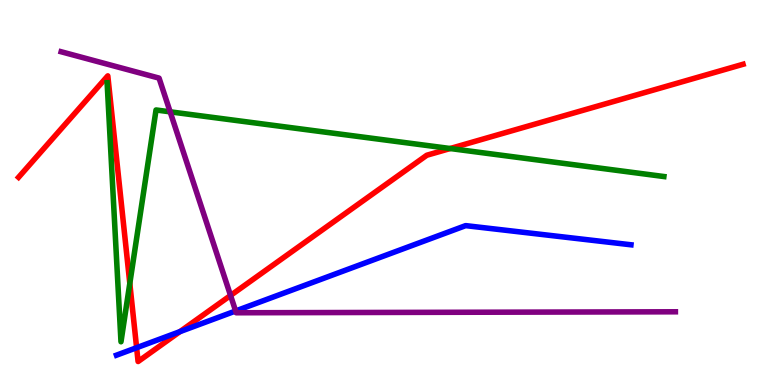[{'lines': ['blue', 'red'], 'intersections': [{'x': 1.76, 'y': 0.969}, {'x': 2.32, 'y': 1.39}]}, {'lines': ['green', 'red'], 'intersections': [{'x': 1.67, 'y': 2.64}, {'x': 5.81, 'y': 6.14}]}, {'lines': ['purple', 'red'], 'intersections': [{'x': 2.97, 'y': 2.33}]}, {'lines': ['blue', 'green'], 'intersections': []}, {'lines': ['blue', 'purple'], 'intersections': [{'x': 3.04, 'y': 1.92}]}, {'lines': ['green', 'purple'], 'intersections': [{'x': 2.2, 'y': 7.1}]}]